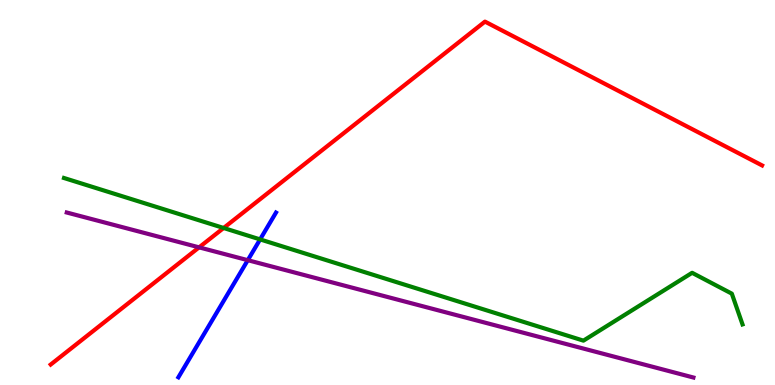[{'lines': ['blue', 'red'], 'intersections': []}, {'lines': ['green', 'red'], 'intersections': [{'x': 2.89, 'y': 4.08}]}, {'lines': ['purple', 'red'], 'intersections': [{'x': 2.57, 'y': 3.58}]}, {'lines': ['blue', 'green'], 'intersections': [{'x': 3.36, 'y': 3.78}]}, {'lines': ['blue', 'purple'], 'intersections': [{'x': 3.2, 'y': 3.24}]}, {'lines': ['green', 'purple'], 'intersections': []}]